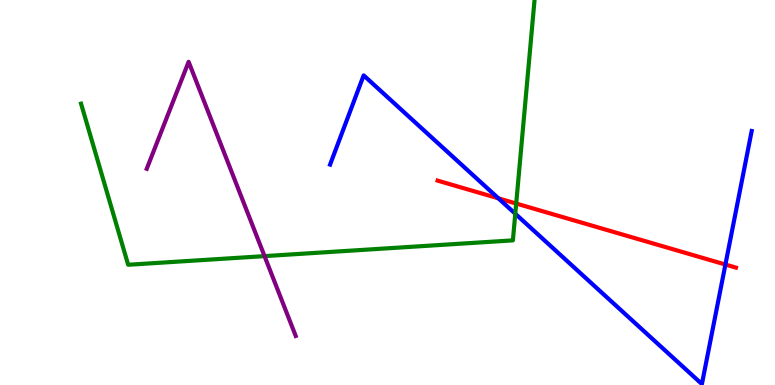[{'lines': ['blue', 'red'], 'intersections': [{'x': 6.43, 'y': 4.85}, {'x': 9.36, 'y': 3.13}]}, {'lines': ['green', 'red'], 'intersections': [{'x': 6.66, 'y': 4.71}]}, {'lines': ['purple', 'red'], 'intersections': []}, {'lines': ['blue', 'green'], 'intersections': [{'x': 6.65, 'y': 4.45}]}, {'lines': ['blue', 'purple'], 'intersections': []}, {'lines': ['green', 'purple'], 'intersections': [{'x': 3.41, 'y': 3.35}]}]